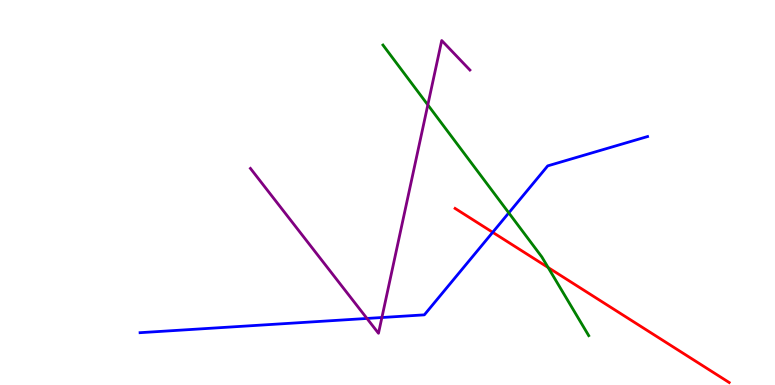[{'lines': ['blue', 'red'], 'intersections': [{'x': 6.36, 'y': 3.97}]}, {'lines': ['green', 'red'], 'intersections': [{'x': 7.07, 'y': 3.05}]}, {'lines': ['purple', 'red'], 'intersections': []}, {'lines': ['blue', 'green'], 'intersections': [{'x': 6.57, 'y': 4.47}]}, {'lines': ['blue', 'purple'], 'intersections': [{'x': 4.74, 'y': 1.73}, {'x': 4.93, 'y': 1.75}]}, {'lines': ['green', 'purple'], 'intersections': [{'x': 5.52, 'y': 7.28}]}]